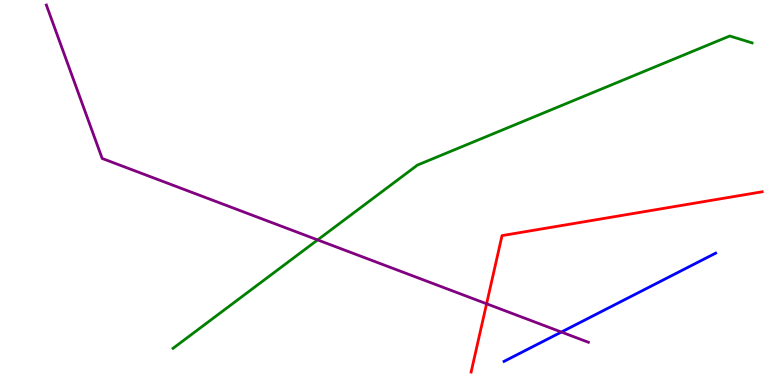[{'lines': ['blue', 'red'], 'intersections': []}, {'lines': ['green', 'red'], 'intersections': []}, {'lines': ['purple', 'red'], 'intersections': [{'x': 6.28, 'y': 2.11}]}, {'lines': ['blue', 'green'], 'intersections': []}, {'lines': ['blue', 'purple'], 'intersections': [{'x': 7.24, 'y': 1.38}]}, {'lines': ['green', 'purple'], 'intersections': [{'x': 4.1, 'y': 3.77}]}]